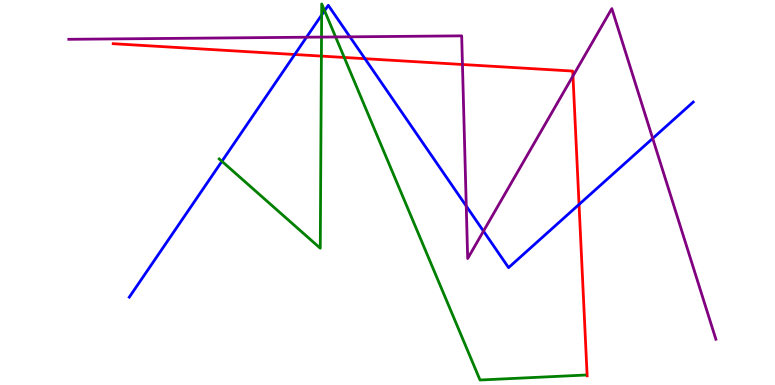[{'lines': ['blue', 'red'], 'intersections': [{'x': 3.8, 'y': 8.58}, {'x': 4.71, 'y': 8.48}, {'x': 7.47, 'y': 4.69}]}, {'lines': ['green', 'red'], 'intersections': [{'x': 4.15, 'y': 8.54}, {'x': 4.44, 'y': 8.51}]}, {'lines': ['purple', 'red'], 'intersections': [{'x': 5.97, 'y': 8.32}, {'x': 7.39, 'y': 8.03}]}, {'lines': ['blue', 'green'], 'intersections': [{'x': 2.86, 'y': 5.81}, {'x': 4.15, 'y': 9.61}, {'x': 4.19, 'y': 9.72}]}, {'lines': ['blue', 'purple'], 'intersections': [{'x': 3.95, 'y': 9.03}, {'x': 4.52, 'y': 9.04}, {'x': 6.02, 'y': 4.65}, {'x': 6.24, 'y': 4.0}, {'x': 8.42, 'y': 6.4}]}, {'lines': ['green', 'purple'], 'intersections': [{'x': 4.15, 'y': 9.04}, {'x': 4.33, 'y': 9.04}]}]